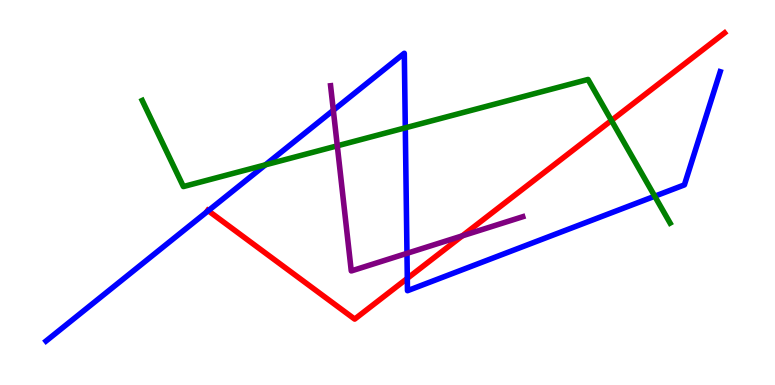[{'lines': ['blue', 'red'], 'intersections': [{'x': 2.69, 'y': 4.53}, {'x': 5.26, 'y': 2.77}]}, {'lines': ['green', 'red'], 'intersections': [{'x': 7.89, 'y': 6.87}]}, {'lines': ['purple', 'red'], 'intersections': [{'x': 5.97, 'y': 3.87}]}, {'lines': ['blue', 'green'], 'intersections': [{'x': 3.42, 'y': 5.72}, {'x': 5.23, 'y': 6.68}, {'x': 8.45, 'y': 4.9}]}, {'lines': ['blue', 'purple'], 'intersections': [{'x': 4.3, 'y': 7.14}, {'x': 5.25, 'y': 3.42}]}, {'lines': ['green', 'purple'], 'intersections': [{'x': 4.35, 'y': 6.21}]}]